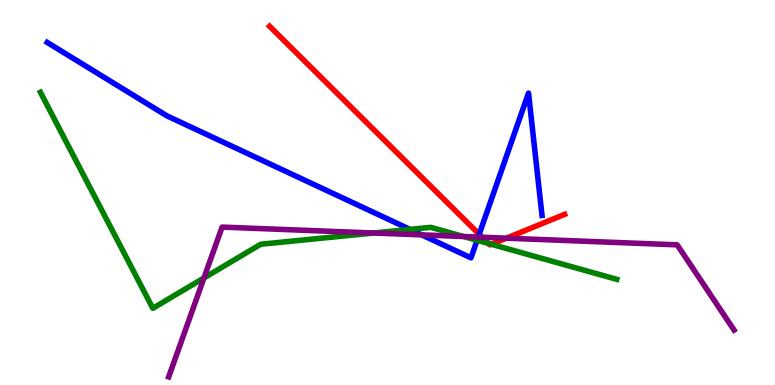[{'lines': ['blue', 'red'], 'intersections': [{'x': 6.18, 'y': 3.91}]}, {'lines': ['green', 'red'], 'intersections': [{'x': 6.3, 'y': 3.68}, {'x': 6.34, 'y': 3.65}]}, {'lines': ['purple', 'red'], 'intersections': [{'x': 6.22, 'y': 3.84}, {'x': 6.53, 'y': 3.81}]}, {'lines': ['blue', 'green'], 'intersections': [{'x': 5.29, 'y': 4.04}, {'x': 6.16, 'y': 3.76}]}, {'lines': ['blue', 'purple'], 'intersections': [{'x': 5.44, 'y': 3.9}, {'x': 6.17, 'y': 3.84}]}, {'lines': ['green', 'purple'], 'intersections': [{'x': 2.63, 'y': 2.78}, {'x': 4.82, 'y': 3.95}, {'x': 5.98, 'y': 3.86}]}]